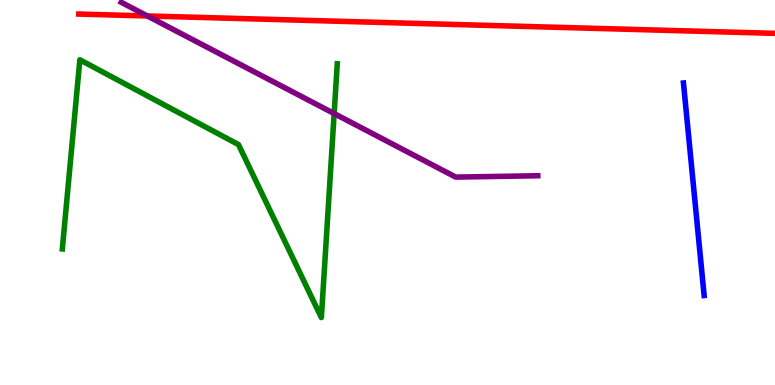[{'lines': ['blue', 'red'], 'intersections': []}, {'lines': ['green', 'red'], 'intersections': []}, {'lines': ['purple', 'red'], 'intersections': [{'x': 1.9, 'y': 9.59}]}, {'lines': ['blue', 'green'], 'intersections': []}, {'lines': ['blue', 'purple'], 'intersections': []}, {'lines': ['green', 'purple'], 'intersections': [{'x': 4.31, 'y': 7.05}]}]